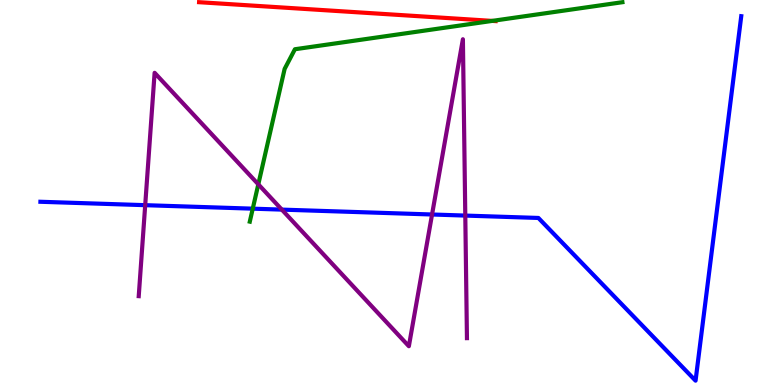[{'lines': ['blue', 'red'], 'intersections': []}, {'lines': ['green', 'red'], 'intersections': [{'x': 6.35, 'y': 9.46}]}, {'lines': ['purple', 'red'], 'intersections': []}, {'lines': ['blue', 'green'], 'intersections': [{'x': 3.26, 'y': 4.58}]}, {'lines': ['blue', 'purple'], 'intersections': [{'x': 1.87, 'y': 4.67}, {'x': 3.64, 'y': 4.56}, {'x': 5.57, 'y': 4.43}, {'x': 6.0, 'y': 4.4}]}, {'lines': ['green', 'purple'], 'intersections': [{'x': 3.33, 'y': 5.21}]}]